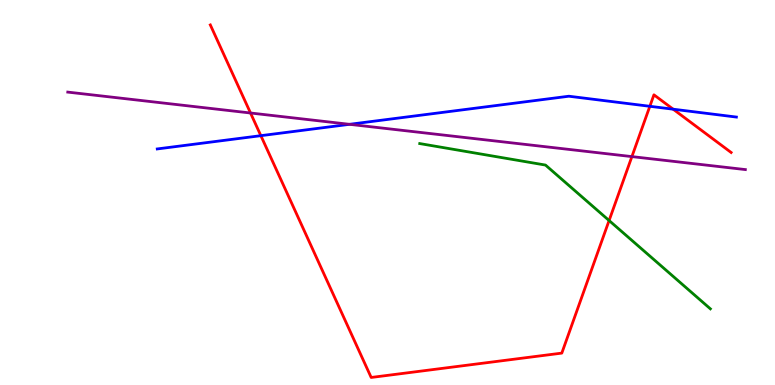[{'lines': ['blue', 'red'], 'intersections': [{'x': 3.37, 'y': 6.48}, {'x': 8.39, 'y': 7.24}, {'x': 8.69, 'y': 7.16}]}, {'lines': ['green', 'red'], 'intersections': [{'x': 7.86, 'y': 4.27}]}, {'lines': ['purple', 'red'], 'intersections': [{'x': 3.23, 'y': 7.06}, {'x': 8.15, 'y': 5.93}]}, {'lines': ['blue', 'green'], 'intersections': []}, {'lines': ['blue', 'purple'], 'intersections': [{'x': 4.51, 'y': 6.77}]}, {'lines': ['green', 'purple'], 'intersections': []}]